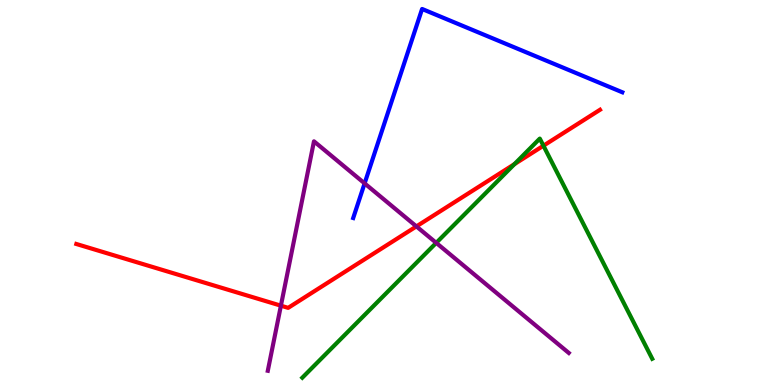[{'lines': ['blue', 'red'], 'intersections': []}, {'lines': ['green', 'red'], 'intersections': [{'x': 6.64, 'y': 5.74}, {'x': 7.01, 'y': 6.22}]}, {'lines': ['purple', 'red'], 'intersections': [{'x': 3.62, 'y': 2.06}, {'x': 5.37, 'y': 4.12}]}, {'lines': ['blue', 'green'], 'intersections': []}, {'lines': ['blue', 'purple'], 'intersections': [{'x': 4.7, 'y': 5.24}]}, {'lines': ['green', 'purple'], 'intersections': [{'x': 5.63, 'y': 3.69}]}]